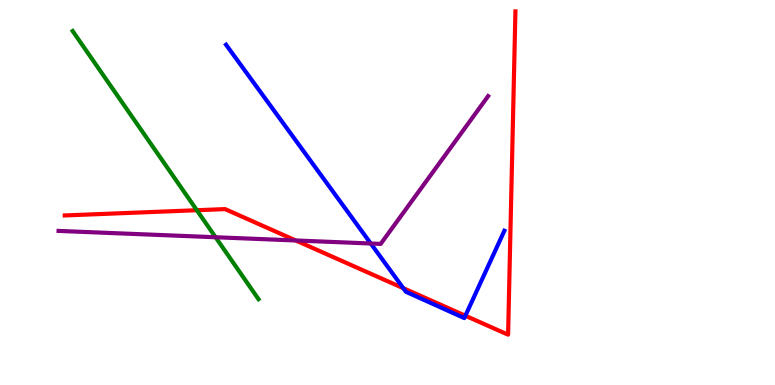[{'lines': ['blue', 'red'], 'intersections': [{'x': 5.2, 'y': 2.51}, {'x': 6.0, 'y': 1.8}]}, {'lines': ['green', 'red'], 'intersections': [{'x': 2.54, 'y': 4.54}]}, {'lines': ['purple', 'red'], 'intersections': [{'x': 3.82, 'y': 3.75}]}, {'lines': ['blue', 'green'], 'intersections': []}, {'lines': ['blue', 'purple'], 'intersections': [{'x': 4.78, 'y': 3.68}]}, {'lines': ['green', 'purple'], 'intersections': [{'x': 2.78, 'y': 3.84}]}]